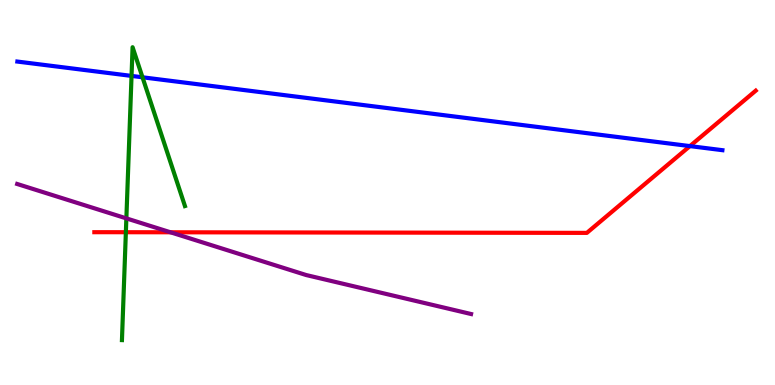[{'lines': ['blue', 'red'], 'intersections': [{'x': 8.9, 'y': 6.21}]}, {'lines': ['green', 'red'], 'intersections': [{'x': 1.62, 'y': 3.97}]}, {'lines': ['purple', 'red'], 'intersections': [{'x': 2.2, 'y': 3.97}]}, {'lines': ['blue', 'green'], 'intersections': [{'x': 1.7, 'y': 8.03}, {'x': 1.84, 'y': 7.99}]}, {'lines': ['blue', 'purple'], 'intersections': []}, {'lines': ['green', 'purple'], 'intersections': [{'x': 1.63, 'y': 4.33}]}]